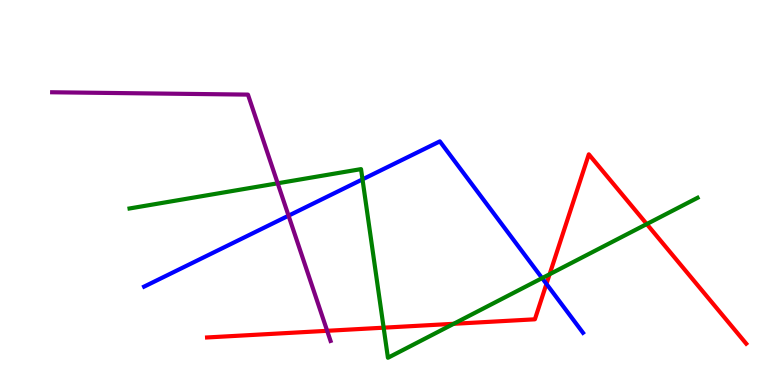[{'lines': ['blue', 'red'], 'intersections': [{'x': 7.05, 'y': 2.63}]}, {'lines': ['green', 'red'], 'intersections': [{'x': 4.95, 'y': 1.49}, {'x': 5.85, 'y': 1.59}, {'x': 7.09, 'y': 2.88}, {'x': 8.35, 'y': 4.18}]}, {'lines': ['purple', 'red'], 'intersections': [{'x': 4.22, 'y': 1.41}]}, {'lines': ['blue', 'green'], 'intersections': [{'x': 4.68, 'y': 5.34}, {'x': 7.0, 'y': 2.78}]}, {'lines': ['blue', 'purple'], 'intersections': [{'x': 3.72, 'y': 4.4}]}, {'lines': ['green', 'purple'], 'intersections': [{'x': 3.58, 'y': 5.24}]}]